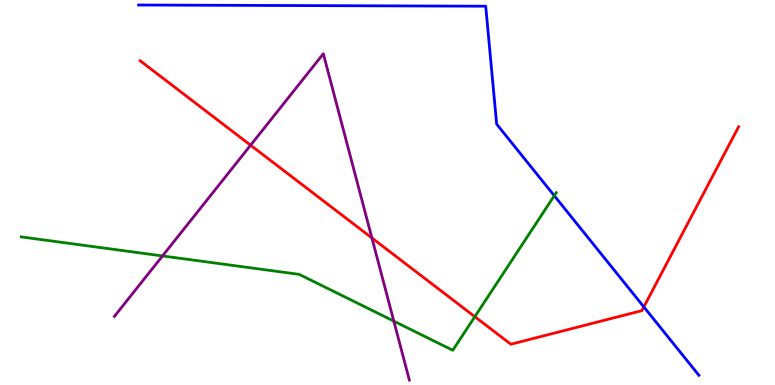[{'lines': ['blue', 'red'], 'intersections': [{'x': 8.31, 'y': 2.03}]}, {'lines': ['green', 'red'], 'intersections': [{'x': 6.13, 'y': 1.77}]}, {'lines': ['purple', 'red'], 'intersections': [{'x': 3.23, 'y': 6.23}, {'x': 4.8, 'y': 3.82}]}, {'lines': ['blue', 'green'], 'intersections': [{'x': 7.15, 'y': 4.92}]}, {'lines': ['blue', 'purple'], 'intersections': []}, {'lines': ['green', 'purple'], 'intersections': [{'x': 2.1, 'y': 3.35}, {'x': 5.08, 'y': 1.66}]}]